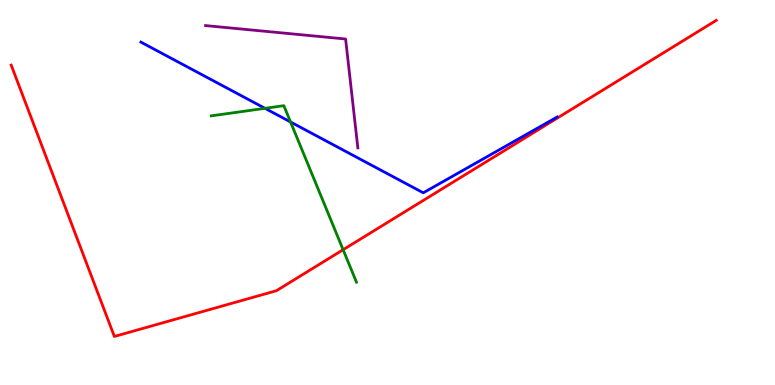[{'lines': ['blue', 'red'], 'intersections': []}, {'lines': ['green', 'red'], 'intersections': [{'x': 4.43, 'y': 3.51}]}, {'lines': ['purple', 'red'], 'intersections': []}, {'lines': ['blue', 'green'], 'intersections': [{'x': 3.42, 'y': 7.19}, {'x': 3.75, 'y': 6.83}]}, {'lines': ['blue', 'purple'], 'intersections': []}, {'lines': ['green', 'purple'], 'intersections': []}]